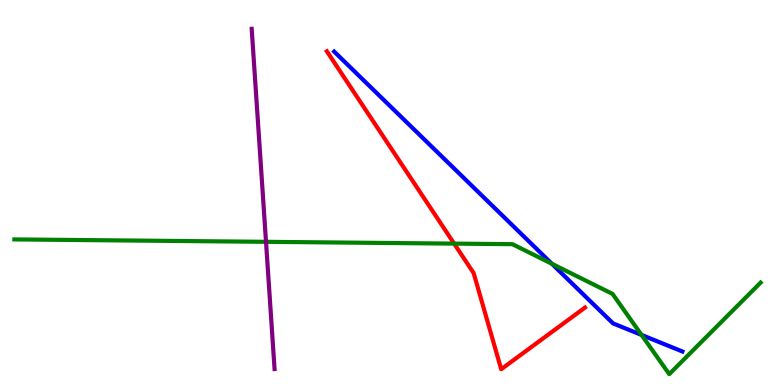[{'lines': ['blue', 'red'], 'intersections': []}, {'lines': ['green', 'red'], 'intersections': [{'x': 5.86, 'y': 3.67}]}, {'lines': ['purple', 'red'], 'intersections': []}, {'lines': ['blue', 'green'], 'intersections': [{'x': 7.12, 'y': 3.15}, {'x': 8.28, 'y': 1.3}]}, {'lines': ['blue', 'purple'], 'intersections': []}, {'lines': ['green', 'purple'], 'intersections': [{'x': 3.43, 'y': 3.72}]}]